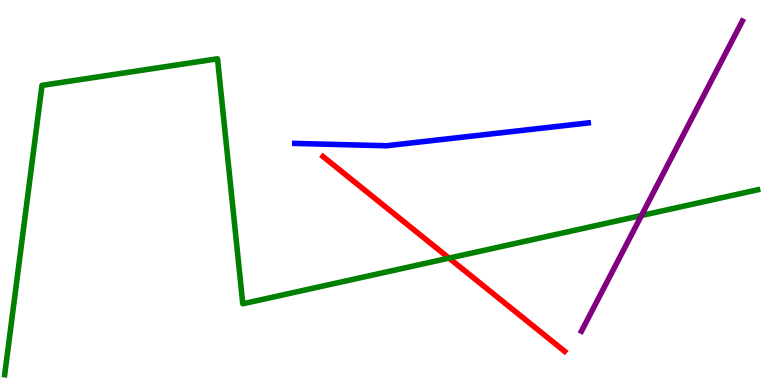[{'lines': ['blue', 'red'], 'intersections': []}, {'lines': ['green', 'red'], 'intersections': [{'x': 5.79, 'y': 3.3}]}, {'lines': ['purple', 'red'], 'intersections': []}, {'lines': ['blue', 'green'], 'intersections': []}, {'lines': ['blue', 'purple'], 'intersections': []}, {'lines': ['green', 'purple'], 'intersections': [{'x': 8.28, 'y': 4.4}]}]